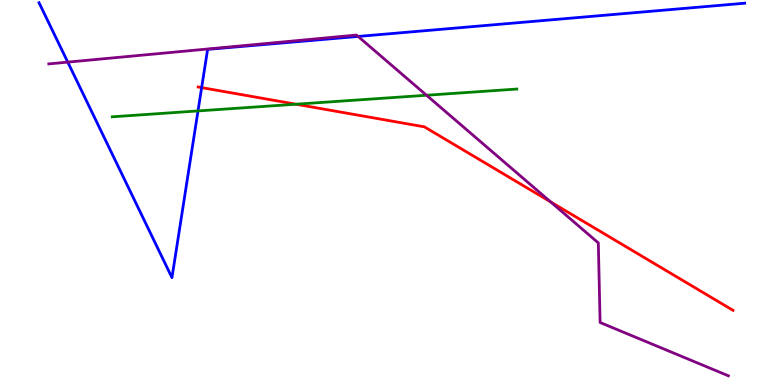[{'lines': ['blue', 'red'], 'intersections': [{'x': 2.6, 'y': 7.72}]}, {'lines': ['green', 'red'], 'intersections': [{'x': 3.82, 'y': 7.29}]}, {'lines': ['purple', 'red'], 'intersections': [{'x': 7.1, 'y': 4.76}]}, {'lines': ['blue', 'green'], 'intersections': [{'x': 2.55, 'y': 7.12}]}, {'lines': ['blue', 'purple'], 'intersections': [{'x': 0.874, 'y': 8.39}, {'x': 4.62, 'y': 9.05}]}, {'lines': ['green', 'purple'], 'intersections': [{'x': 5.5, 'y': 7.53}]}]